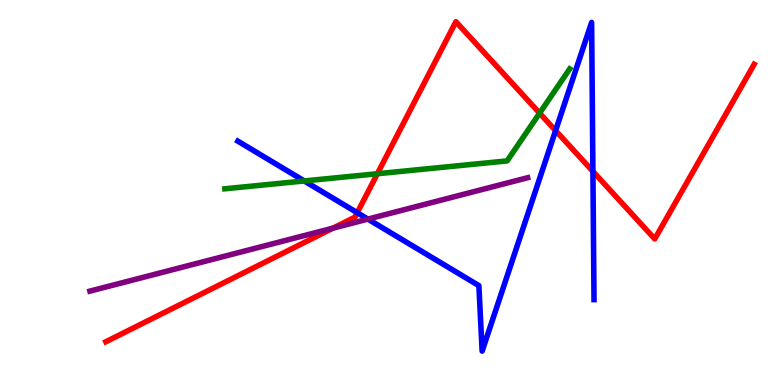[{'lines': ['blue', 'red'], 'intersections': [{'x': 4.61, 'y': 4.48}, {'x': 7.17, 'y': 6.61}, {'x': 7.65, 'y': 5.55}]}, {'lines': ['green', 'red'], 'intersections': [{'x': 4.87, 'y': 5.49}, {'x': 6.96, 'y': 7.06}]}, {'lines': ['purple', 'red'], 'intersections': [{'x': 4.3, 'y': 4.07}]}, {'lines': ['blue', 'green'], 'intersections': [{'x': 3.93, 'y': 5.3}]}, {'lines': ['blue', 'purple'], 'intersections': [{'x': 4.75, 'y': 4.31}]}, {'lines': ['green', 'purple'], 'intersections': []}]